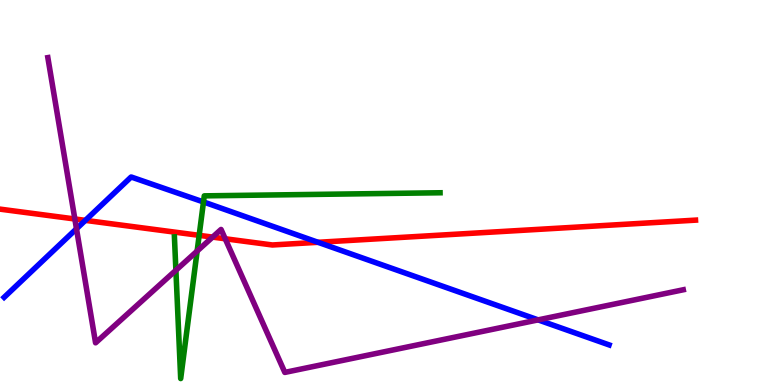[{'lines': ['blue', 'red'], 'intersections': [{'x': 1.1, 'y': 4.28}, {'x': 4.1, 'y': 3.71}]}, {'lines': ['green', 'red'], 'intersections': [{'x': 2.57, 'y': 3.89}]}, {'lines': ['purple', 'red'], 'intersections': [{'x': 0.966, 'y': 4.31}, {'x': 2.74, 'y': 3.84}, {'x': 2.91, 'y': 3.8}]}, {'lines': ['blue', 'green'], 'intersections': [{'x': 2.63, 'y': 4.75}]}, {'lines': ['blue', 'purple'], 'intersections': [{'x': 0.987, 'y': 4.06}, {'x': 6.94, 'y': 1.69}]}, {'lines': ['green', 'purple'], 'intersections': [{'x': 2.27, 'y': 2.98}, {'x': 2.54, 'y': 3.48}]}]